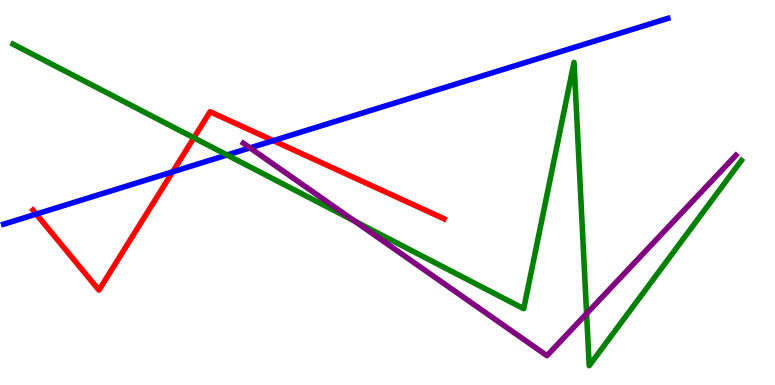[{'lines': ['blue', 'red'], 'intersections': [{'x': 0.468, 'y': 4.44}, {'x': 2.23, 'y': 5.54}, {'x': 3.53, 'y': 6.35}]}, {'lines': ['green', 'red'], 'intersections': [{'x': 2.5, 'y': 6.42}]}, {'lines': ['purple', 'red'], 'intersections': []}, {'lines': ['blue', 'green'], 'intersections': [{'x': 2.93, 'y': 5.97}]}, {'lines': ['blue', 'purple'], 'intersections': [{'x': 3.23, 'y': 6.16}]}, {'lines': ['green', 'purple'], 'intersections': [{'x': 4.58, 'y': 4.26}, {'x': 7.57, 'y': 1.85}]}]